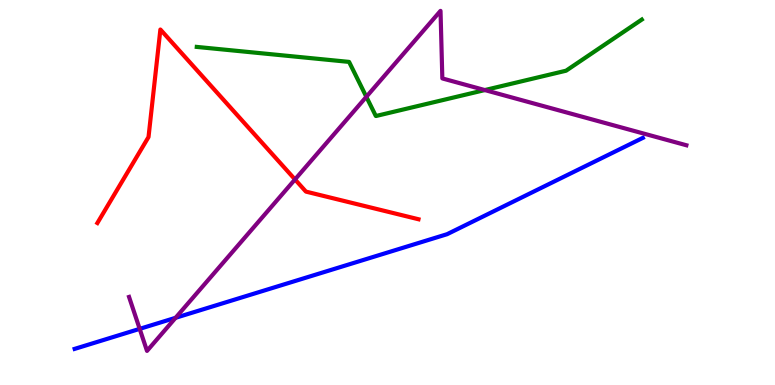[{'lines': ['blue', 'red'], 'intersections': []}, {'lines': ['green', 'red'], 'intersections': []}, {'lines': ['purple', 'red'], 'intersections': [{'x': 3.81, 'y': 5.34}]}, {'lines': ['blue', 'green'], 'intersections': []}, {'lines': ['blue', 'purple'], 'intersections': [{'x': 1.8, 'y': 1.46}, {'x': 2.27, 'y': 1.75}]}, {'lines': ['green', 'purple'], 'intersections': [{'x': 4.73, 'y': 7.49}, {'x': 6.26, 'y': 7.66}]}]